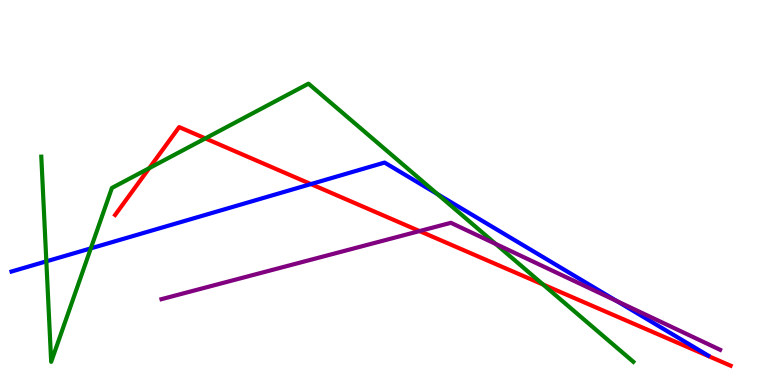[{'lines': ['blue', 'red'], 'intersections': [{'x': 4.01, 'y': 5.22}]}, {'lines': ['green', 'red'], 'intersections': [{'x': 1.93, 'y': 5.63}, {'x': 2.65, 'y': 6.41}, {'x': 7.01, 'y': 2.61}]}, {'lines': ['purple', 'red'], 'intersections': [{'x': 5.41, 'y': 4.0}]}, {'lines': ['blue', 'green'], 'intersections': [{'x': 0.598, 'y': 3.21}, {'x': 1.17, 'y': 3.55}, {'x': 5.65, 'y': 4.96}]}, {'lines': ['blue', 'purple'], 'intersections': [{'x': 7.96, 'y': 2.18}]}, {'lines': ['green', 'purple'], 'intersections': [{'x': 6.4, 'y': 3.66}]}]